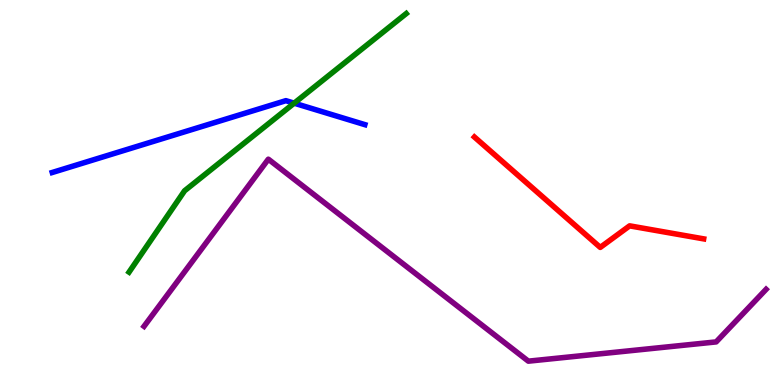[{'lines': ['blue', 'red'], 'intersections': []}, {'lines': ['green', 'red'], 'intersections': []}, {'lines': ['purple', 'red'], 'intersections': []}, {'lines': ['blue', 'green'], 'intersections': [{'x': 3.8, 'y': 7.32}]}, {'lines': ['blue', 'purple'], 'intersections': []}, {'lines': ['green', 'purple'], 'intersections': []}]